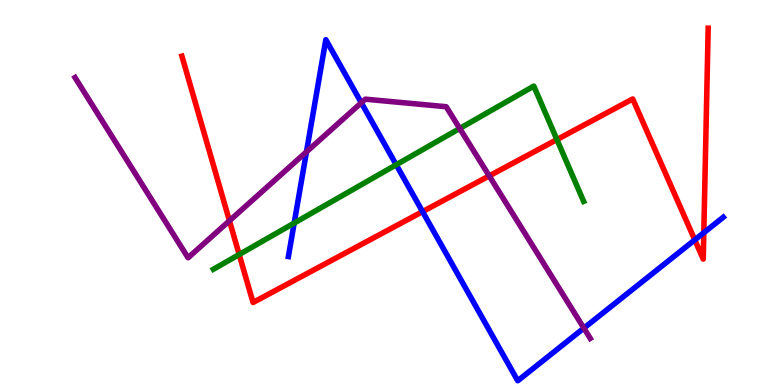[{'lines': ['blue', 'red'], 'intersections': [{'x': 5.45, 'y': 4.5}, {'x': 8.96, 'y': 3.77}, {'x': 9.08, 'y': 3.96}]}, {'lines': ['green', 'red'], 'intersections': [{'x': 3.09, 'y': 3.39}, {'x': 7.19, 'y': 6.37}]}, {'lines': ['purple', 'red'], 'intersections': [{'x': 2.96, 'y': 4.27}, {'x': 6.31, 'y': 5.43}]}, {'lines': ['blue', 'green'], 'intersections': [{'x': 3.8, 'y': 4.21}, {'x': 5.11, 'y': 5.72}]}, {'lines': ['blue', 'purple'], 'intersections': [{'x': 3.95, 'y': 6.06}, {'x': 4.66, 'y': 7.33}, {'x': 7.53, 'y': 1.48}]}, {'lines': ['green', 'purple'], 'intersections': [{'x': 5.93, 'y': 6.66}]}]